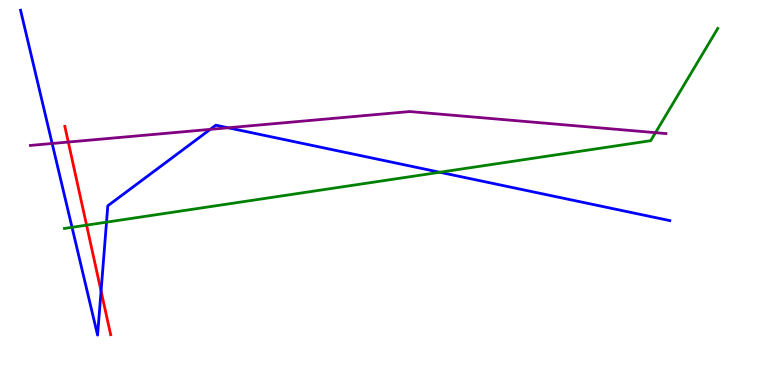[{'lines': ['blue', 'red'], 'intersections': [{'x': 1.3, 'y': 2.44}]}, {'lines': ['green', 'red'], 'intersections': [{'x': 1.12, 'y': 4.15}]}, {'lines': ['purple', 'red'], 'intersections': [{'x': 0.881, 'y': 6.31}]}, {'lines': ['blue', 'green'], 'intersections': [{'x': 0.929, 'y': 4.1}, {'x': 1.37, 'y': 4.23}, {'x': 5.67, 'y': 5.53}]}, {'lines': ['blue', 'purple'], 'intersections': [{'x': 0.673, 'y': 6.27}, {'x': 2.71, 'y': 6.64}, {'x': 2.94, 'y': 6.68}]}, {'lines': ['green', 'purple'], 'intersections': [{'x': 8.46, 'y': 6.55}]}]